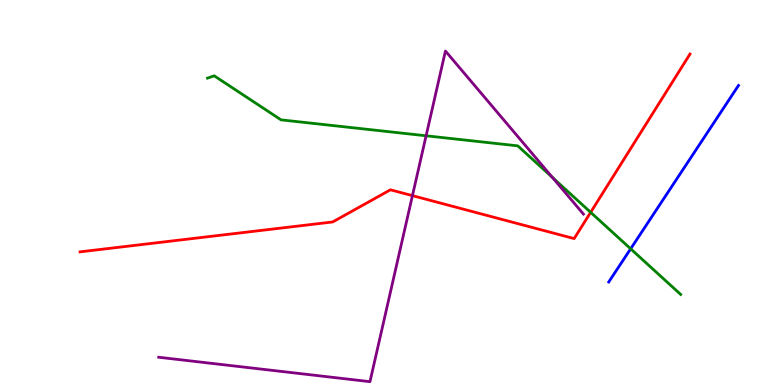[{'lines': ['blue', 'red'], 'intersections': []}, {'lines': ['green', 'red'], 'intersections': [{'x': 7.62, 'y': 4.49}]}, {'lines': ['purple', 'red'], 'intersections': [{'x': 5.32, 'y': 4.92}]}, {'lines': ['blue', 'green'], 'intersections': [{'x': 8.14, 'y': 3.54}]}, {'lines': ['blue', 'purple'], 'intersections': []}, {'lines': ['green', 'purple'], 'intersections': [{'x': 5.5, 'y': 6.47}, {'x': 7.13, 'y': 5.39}]}]